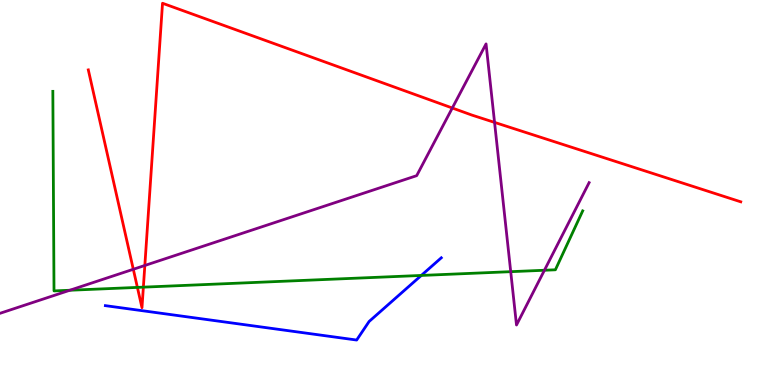[{'lines': ['blue', 'red'], 'intersections': []}, {'lines': ['green', 'red'], 'intersections': [{'x': 1.77, 'y': 2.53}, {'x': 1.85, 'y': 2.54}]}, {'lines': ['purple', 'red'], 'intersections': [{'x': 1.72, 'y': 3.01}, {'x': 1.87, 'y': 3.1}, {'x': 5.84, 'y': 7.19}, {'x': 6.38, 'y': 6.82}]}, {'lines': ['blue', 'green'], 'intersections': [{'x': 5.44, 'y': 2.85}]}, {'lines': ['blue', 'purple'], 'intersections': []}, {'lines': ['green', 'purple'], 'intersections': [{'x': 0.901, 'y': 2.46}, {'x': 6.59, 'y': 2.94}, {'x': 7.02, 'y': 2.98}]}]